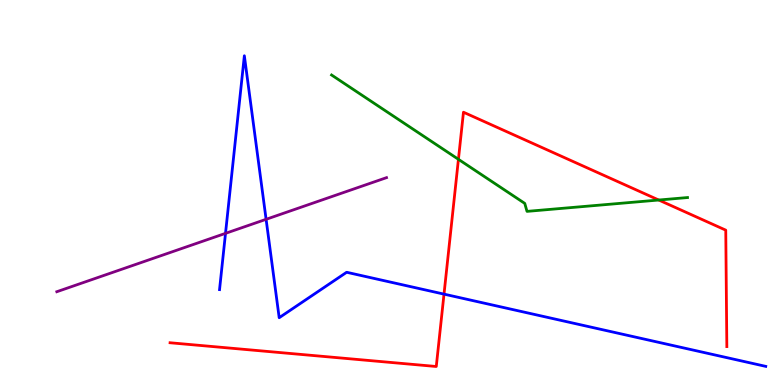[{'lines': ['blue', 'red'], 'intersections': [{'x': 5.73, 'y': 2.36}]}, {'lines': ['green', 'red'], 'intersections': [{'x': 5.92, 'y': 5.86}, {'x': 8.5, 'y': 4.8}]}, {'lines': ['purple', 'red'], 'intersections': []}, {'lines': ['blue', 'green'], 'intersections': []}, {'lines': ['blue', 'purple'], 'intersections': [{'x': 2.91, 'y': 3.94}, {'x': 3.43, 'y': 4.3}]}, {'lines': ['green', 'purple'], 'intersections': []}]